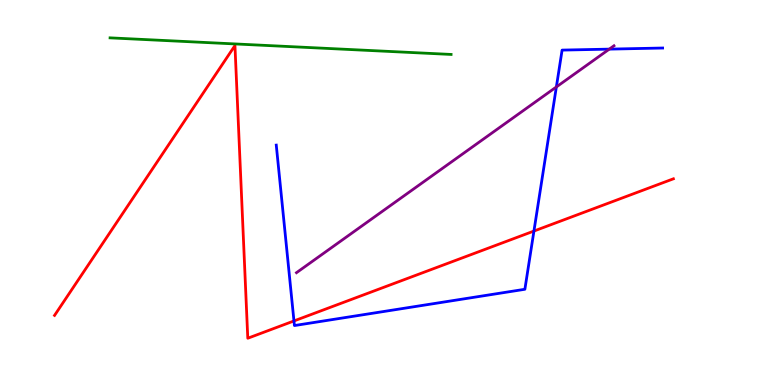[{'lines': ['blue', 'red'], 'intersections': [{'x': 3.79, 'y': 1.66}, {'x': 6.89, 'y': 4.0}]}, {'lines': ['green', 'red'], 'intersections': []}, {'lines': ['purple', 'red'], 'intersections': []}, {'lines': ['blue', 'green'], 'intersections': []}, {'lines': ['blue', 'purple'], 'intersections': [{'x': 7.18, 'y': 7.74}, {'x': 7.86, 'y': 8.72}]}, {'lines': ['green', 'purple'], 'intersections': []}]